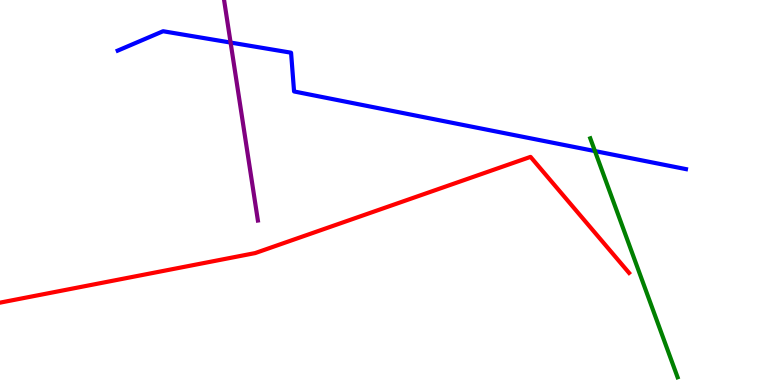[{'lines': ['blue', 'red'], 'intersections': []}, {'lines': ['green', 'red'], 'intersections': []}, {'lines': ['purple', 'red'], 'intersections': []}, {'lines': ['blue', 'green'], 'intersections': [{'x': 7.68, 'y': 6.08}]}, {'lines': ['blue', 'purple'], 'intersections': [{'x': 2.98, 'y': 8.89}]}, {'lines': ['green', 'purple'], 'intersections': []}]